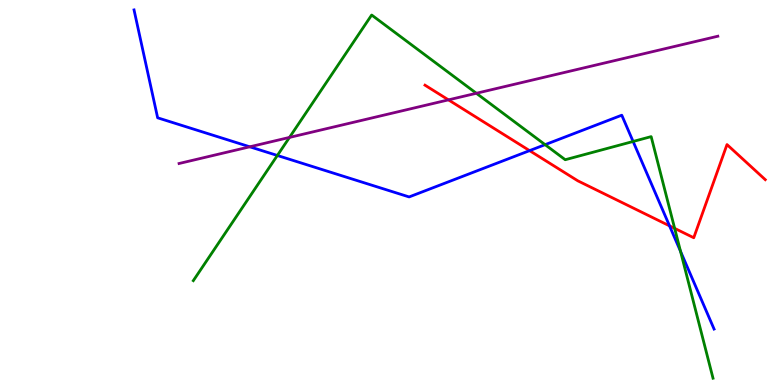[{'lines': ['blue', 'red'], 'intersections': [{'x': 6.83, 'y': 6.09}, {'x': 8.64, 'y': 4.13}]}, {'lines': ['green', 'red'], 'intersections': [{'x': 8.71, 'y': 4.07}]}, {'lines': ['purple', 'red'], 'intersections': [{'x': 5.79, 'y': 7.41}]}, {'lines': ['blue', 'green'], 'intersections': [{'x': 3.58, 'y': 5.96}, {'x': 7.03, 'y': 6.24}, {'x': 8.17, 'y': 6.33}, {'x': 8.78, 'y': 3.47}]}, {'lines': ['blue', 'purple'], 'intersections': [{'x': 3.22, 'y': 6.19}]}, {'lines': ['green', 'purple'], 'intersections': [{'x': 3.74, 'y': 6.43}, {'x': 6.15, 'y': 7.58}]}]